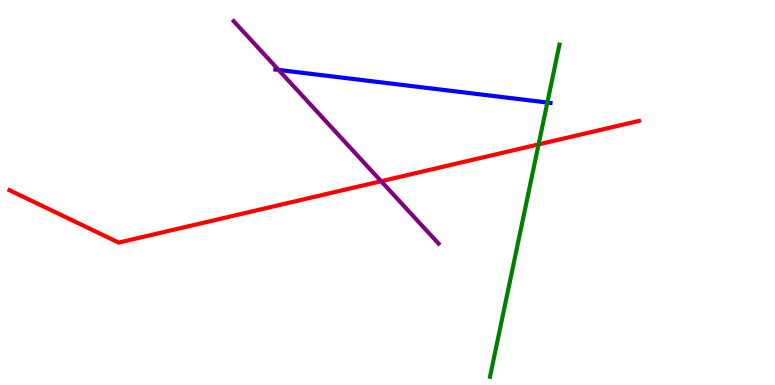[{'lines': ['blue', 'red'], 'intersections': []}, {'lines': ['green', 'red'], 'intersections': [{'x': 6.95, 'y': 6.25}]}, {'lines': ['purple', 'red'], 'intersections': [{'x': 4.92, 'y': 5.29}]}, {'lines': ['blue', 'green'], 'intersections': [{'x': 7.06, 'y': 7.34}]}, {'lines': ['blue', 'purple'], 'intersections': [{'x': 3.59, 'y': 8.18}]}, {'lines': ['green', 'purple'], 'intersections': []}]